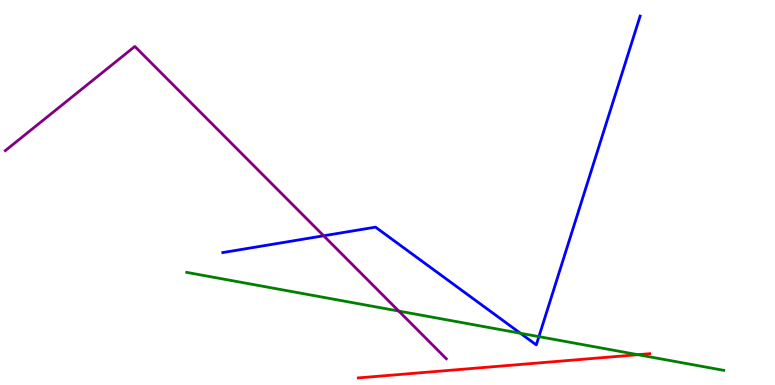[{'lines': ['blue', 'red'], 'intersections': []}, {'lines': ['green', 'red'], 'intersections': [{'x': 8.23, 'y': 0.787}]}, {'lines': ['purple', 'red'], 'intersections': []}, {'lines': ['blue', 'green'], 'intersections': [{'x': 6.71, 'y': 1.34}, {'x': 6.95, 'y': 1.26}]}, {'lines': ['blue', 'purple'], 'intersections': [{'x': 4.18, 'y': 3.88}]}, {'lines': ['green', 'purple'], 'intersections': [{'x': 5.15, 'y': 1.92}]}]